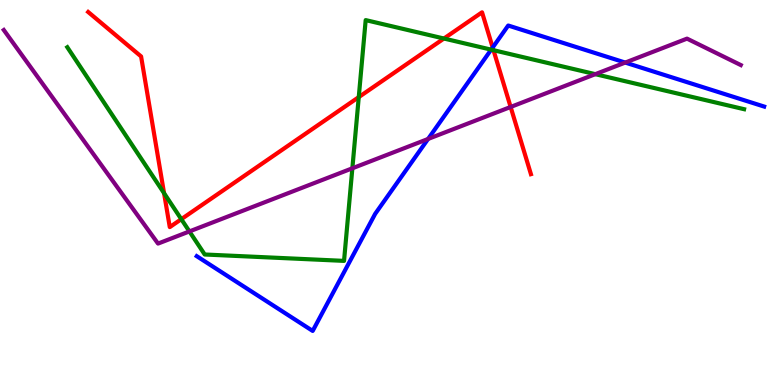[{'lines': ['blue', 'red'], 'intersections': [{'x': 6.36, 'y': 8.77}]}, {'lines': ['green', 'red'], 'intersections': [{'x': 2.12, 'y': 4.98}, {'x': 2.34, 'y': 4.31}, {'x': 4.63, 'y': 7.48}, {'x': 5.73, 'y': 9.0}, {'x': 6.37, 'y': 8.7}]}, {'lines': ['purple', 'red'], 'intersections': [{'x': 6.59, 'y': 7.22}]}, {'lines': ['blue', 'green'], 'intersections': [{'x': 6.34, 'y': 8.71}]}, {'lines': ['blue', 'purple'], 'intersections': [{'x': 5.52, 'y': 6.39}, {'x': 8.07, 'y': 8.37}]}, {'lines': ['green', 'purple'], 'intersections': [{'x': 2.44, 'y': 3.99}, {'x': 4.55, 'y': 5.63}, {'x': 7.68, 'y': 8.07}]}]